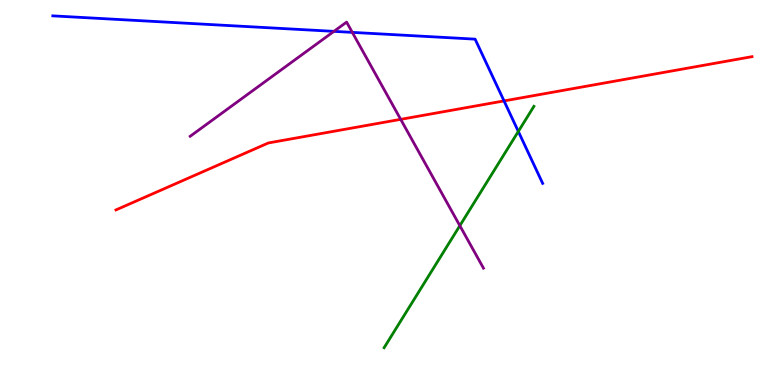[{'lines': ['blue', 'red'], 'intersections': [{'x': 6.5, 'y': 7.38}]}, {'lines': ['green', 'red'], 'intersections': []}, {'lines': ['purple', 'red'], 'intersections': [{'x': 5.17, 'y': 6.9}]}, {'lines': ['blue', 'green'], 'intersections': [{'x': 6.69, 'y': 6.59}]}, {'lines': ['blue', 'purple'], 'intersections': [{'x': 4.31, 'y': 9.19}, {'x': 4.55, 'y': 9.16}]}, {'lines': ['green', 'purple'], 'intersections': [{'x': 5.93, 'y': 4.14}]}]